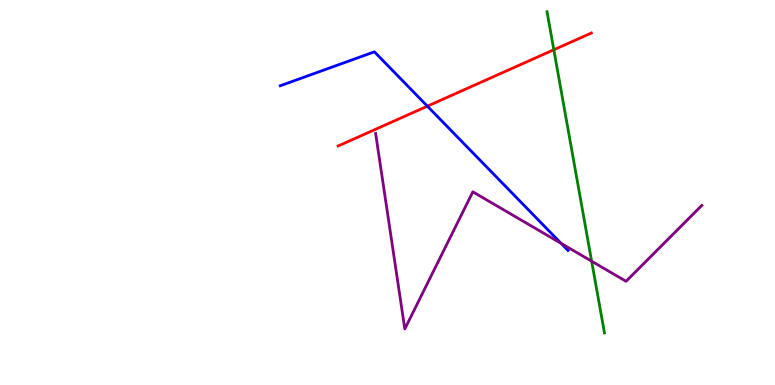[{'lines': ['blue', 'red'], 'intersections': [{'x': 5.51, 'y': 7.24}]}, {'lines': ['green', 'red'], 'intersections': [{'x': 7.15, 'y': 8.71}]}, {'lines': ['purple', 'red'], 'intersections': []}, {'lines': ['blue', 'green'], 'intersections': []}, {'lines': ['blue', 'purple'], 'intersections': [{'x': 7.24, 'y': 3.68}]}, {'lines': ['green', 'purple'], 'intersections': [{'x': 7.63, 'y': 3.22}]}]